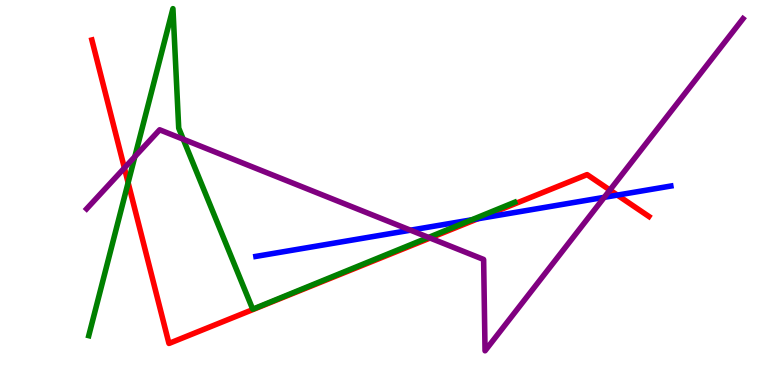[{'lines': ['blue', 'red'], 'intersections': [{'x': 6.16, 'y': 4.32}, {'x': 7.97, 'y': 4.93}]}, {'lines': ['green', 'red'], 'intersections': [{'x': 1.65, 'y': 5.25}]}, {'lines': ['purple', 'red'], 'intersections': [{'x': 1.61, 'y': 5.64}, {'x': 5.55, 'y': 3.82}, {'x': 7.87, 'y': 5.06}]}, {'lines': ['blue', 'green'], 'intersections': [{'x': 6.09, 'y': 4.29}]}, {'lines': ['blue', 'purple'], 'intersections': [{'x': 5.3, 'y': 4.02}, {'x': 7.8, 'y': 4.87}]}, {'lines': ['green', 'purple'], 'intersections': [{'x': 1.74, 'y': 5.93}, {'x': 2.36, 'y': 6.38}, {'x': 5.53, 'y': 3.83}]}]